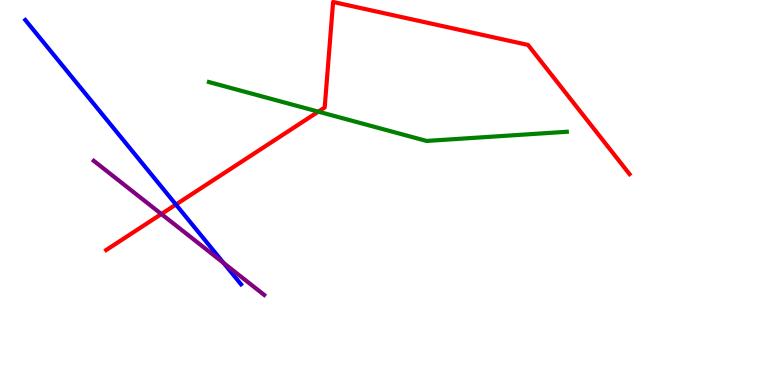[{'lines': ['blue', 'red'], 'intersections': [{'x': 2.27, 'y': 4.69}]}, {'lines': ['green', 'red'], 'intersections': [{'x': 4.11, 'y': 7.1}]}, {'lines': ['purple', 'red'], 'intersections': [{'x': 2.08, 'y': 4.44}]}, {'lines': ['blue', 'green'], 'intersections': []}, {'lines': ['blue', 'purple'], 'intersections': [{'x': 2.89, 'y': 3.17}]}, {'lines': ['green', 'purple'], 'intersections': []}]